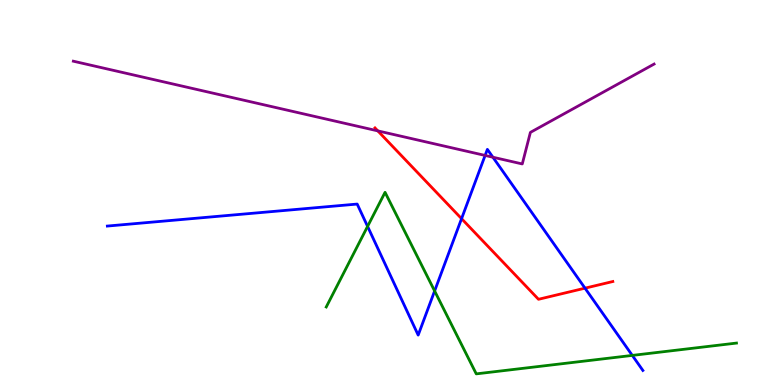[{'lines': ['blue', 'red'], 'intersections': [{'x': 5.96, 'y': 4.32}, {'x': 7.55, 'y': 2.51}]}, {'lines': ['green', 'red'], 'intersections': []}, {'lines': ['purple', 'red'], 'intersections': [{'x': 4.87, 'y': 6.6}]}, {'lines': ['blue', 'green'], 'intersections': [{'x': 4.74, 'y': 4.12}, {'x': 5.61, 'y': 2.44}, {'x': 8.16, 'y': 0.769}]}, {'lines': ['blue', 'purple'], 'intersections': [{'x': 6.26, 'y': 5.96}, {'x': 6.36, 'y': 5.92}]}, {'lines': ['green', 'purple'], 'intersections': []}]